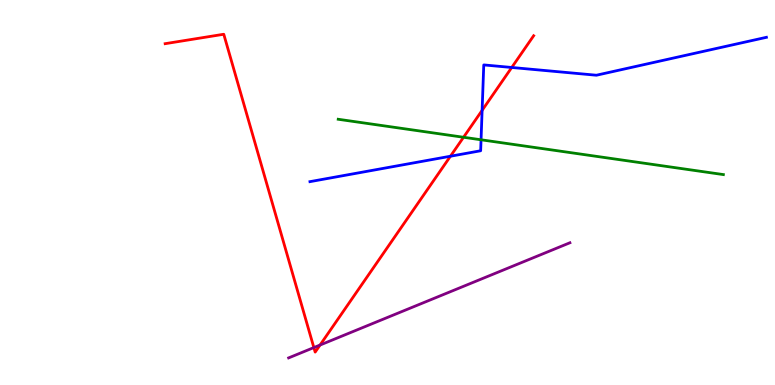[{'lines': ['blue', 'red'], 'intersections': [{'x': 5.81, 'y': 5.94}, {'x': 6.22, 'y': 7.13}, {'x': 6.6, 'y': 8.25}]}, {'lines': ['green', 'red'], 'intersections': [{'x': 5.98, 'y': 6.43}]}, {'lines': ['purple', 'red'], 'intersections': [{'x': 4.05, 'y': 0.972}, {'x': 4.13, 'y': 1.04}]}, {'lines': ['blue', 'green'], 'intersections': [{'x': 6.21, 'y': 6.37}]}, {'lines': ['blue', 'purple'], 'intersections': []}, {'lines': ['green', 'purple'], 'intersections': []}]